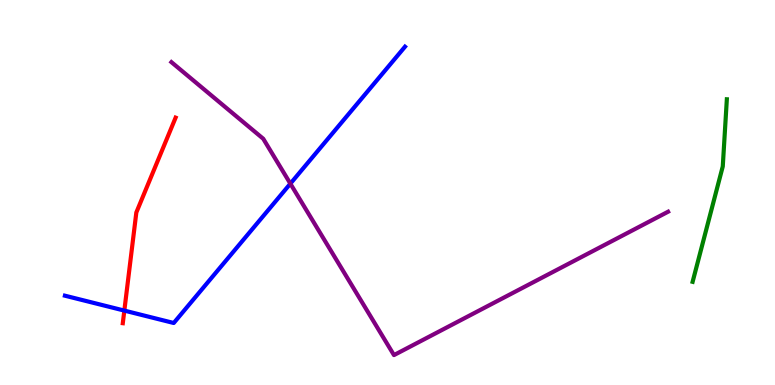[{'lines': ['blue', 'red'], 'intersections': [{'x': 1.6, 'y': 1.93}]}, {'lines': ['green', 'red'], 'intersections': []}, {'lines': ['purple', 'red'], 'intersections': []}, {'lines': ['blue', 'green'], 'intersections': []}, {'lines': ['blue', 'purple'], 'intersections': [{'x': 3.75, 'y': 5.23}]}, {'lines': ['green', 'purple'], 'intersections': []}]